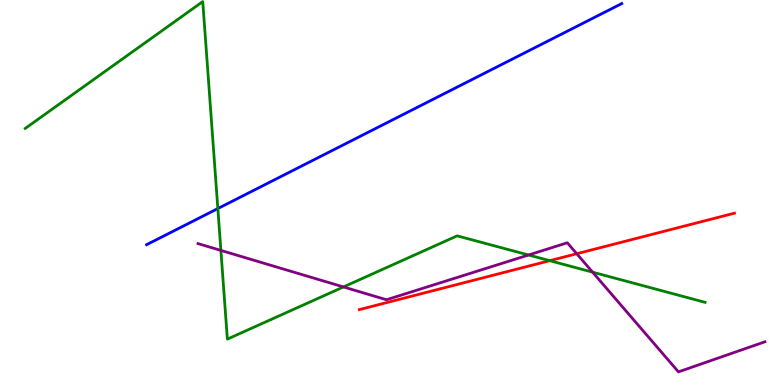[{'lines': ['blue', 'red'], 'intersections': []}, {'lines': ['green', 'red'], 'intersections': [{'x': 7.09, 'y': 3.23}]}, {'lines': ['purple', 'red'], 'intersections': [{'x': 7.44, 'y': 3.41}]}, {'lines': ['blue', 'green'], 'intersections': [{'x': 2.81, 'y': 4.58}]}, {'lines': ['blue', 'purple'], 'intersections': []}, {'lines': ['green', 'purple'], 'intersections': [{'x': 2.85, 'y': 3.5}, {'x': 4.43, 'y': 2.55}, {'x': 6.82, 'y': 3.38}, {'x': 7.65, 'y': 2.93}]}]